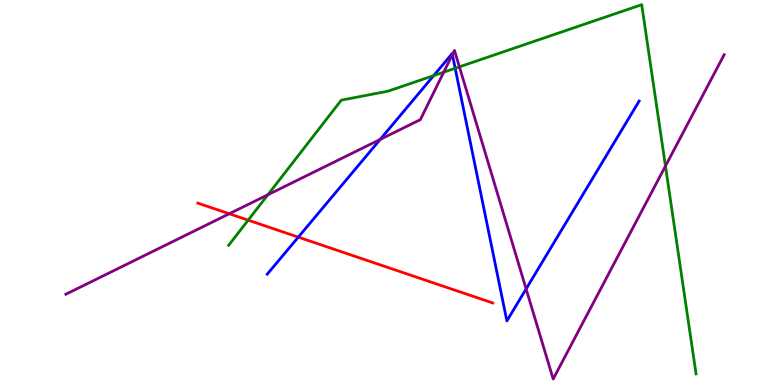[{'lines': ['blue', 'red'], 'intersections': [{'x': 3.85, 'y': 3.84}]}, {'lines': ['green', 'red'], 'intersections': [{'x': 3.2, 'y': 4.28}]}, {'lines': ['purple', 'red'], 'intersections': [{'x': 2.96, 'y': 4.45}]}, {'lines': ['blue', 'green'], 'intersections': [{'x': 5.6, 'y': 8.04}, {'x': 5.87, 'y': 8.23}]}, {'lines': ['blue', 'purple'], 'intersections': [{'x': 4.91, 'y': 6.38}, {'x': 5.84, 'y': 8.58}, {'x': 6.79, 'y': 2.5}]}, {'lines': ['green', 'purple'], 'intersections': [{'x': 3.46, 'y': 4.94}, {'x': 5.73, 'y': 8.13}, {'x': 5.93, 'y': 8.26}, {'x': 8.59, 'y': 5.69}]}]